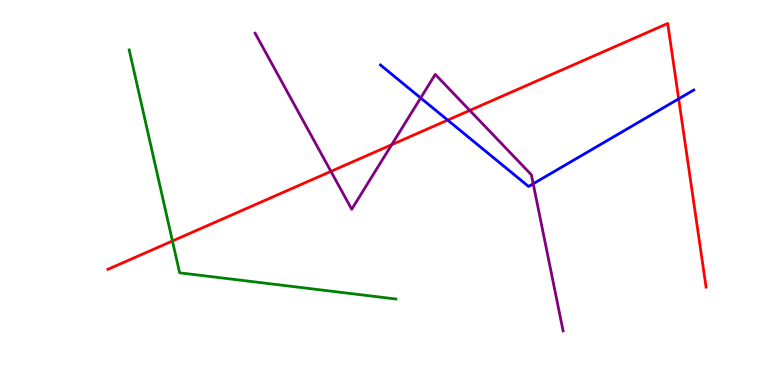[{'lines': ['blue', 'red'], 'intersections': [{'x': 5.78, 'y': 6.88}, {'x': 8.76, 'y': 7.43}]}, {'lines': ['green', 'red'], 'intersections': [{'x': 2.22, 'y': 3.74}]}, {'lines': ['purple', 'red'], 'intersections': [{'x': 4.27, 'y': 5.55}, {'x': 5.05, 'y': 6.24}, {'x': 6.06, 'y': 7.13}]}, {'lines': ['blue', 'green'], 'intersections': []}, {'lines': ['blue', 'purple'], 'intersections': [{'x': 5.43, 'y': 7.46}, {'x': 6.88, 'y': 5.23}]}, {'lines': ['green', 'purple'], 'intersections': []}]